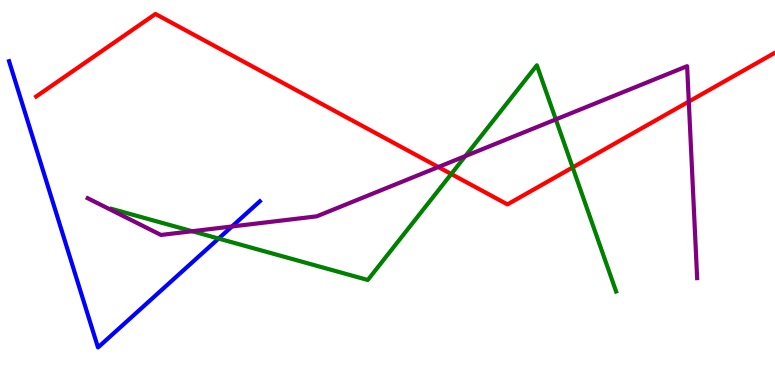[{'lines': ['blue', 'red'], 'intersections': []}, {'lines': ['green', 'red'], 'intersections': [{'x': 5.82, 'y': 5.48}, {'x': 7.39, 'y': 5.65}]}, {'lines': ['purple', 'red'], 'intersections': [{'x': 5.66, 'y': 5.66}, {'x': 8.89, 'y': 7.36}]}, {'lines': ['blue', 'green'], 'intersections': [{'x': 2.82, 'y': 3.8}]}, {'lines': ['blue', 'purple'], 'intersections': [{'x': 2.99, 'y': 4.12}]}, {'lines': ['green', 'purple'], 'intersections': [{'x': 2.48, 'y': 3.99}, {'x': 6.0, 'y': 5.95}, {'x': 7.17, 'y': 6.9}]}]